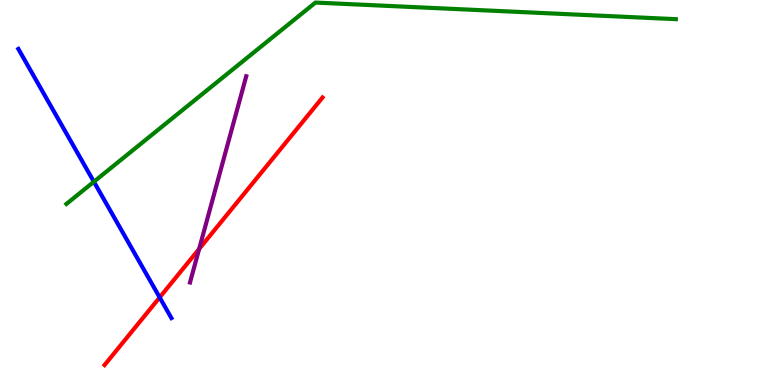[{'lines': ['blue', 'red'], 'intersections': [{'x': 2.06, 'y': 2.28}]}, {'lines': ['green', 'red'], 'intersections': []}, {'lines': ['purple', 'red'], 'intersections': [{'x': 2.57, 'y': 3.53}]}, {'lines': ['blue', 'green'], 'intersections': [{'x': 1.21, 'y': 5.28}]}, {'lines': ['blue', 'purple'], 'intersections': []}, {'lines': ['green', 'purple'], 'intersections': []}]